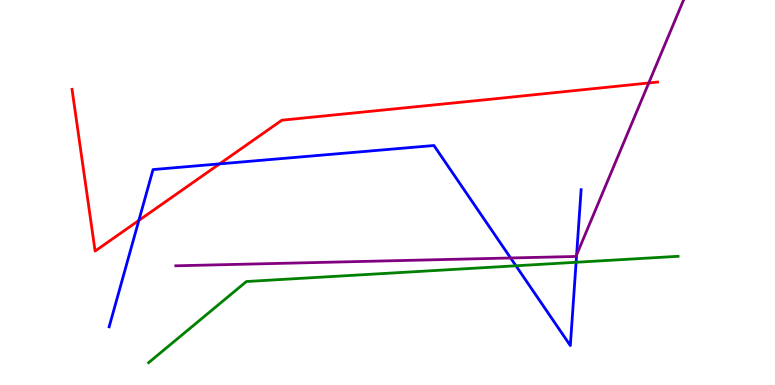[{'lines': ['blue', 'red'], 'intersections': [{'x': 1.79, 'y': 4.27}, {'x': 2.83, 'y': 5.74}]}, {'lines': ['green', 'red'], 'intersections': []}, {'lines': ['purple', 'red'], 'intersections': [{'x': 8.37, 'y': 7.84}]}, {'lines': ['blue', 'green'], 'intersections': [{'x': 6.66, 'y': 3.1}, {'x': 7.43, 'y': 3.19}]}, {'lines': ['blue', 'purple'], 'intersections': [{'x': 6.59, 'y': 3.3}, {'x': 7.44, 'y': 3.38}]}, {'lines': ['green', 'purple'], 'intersections': []}]